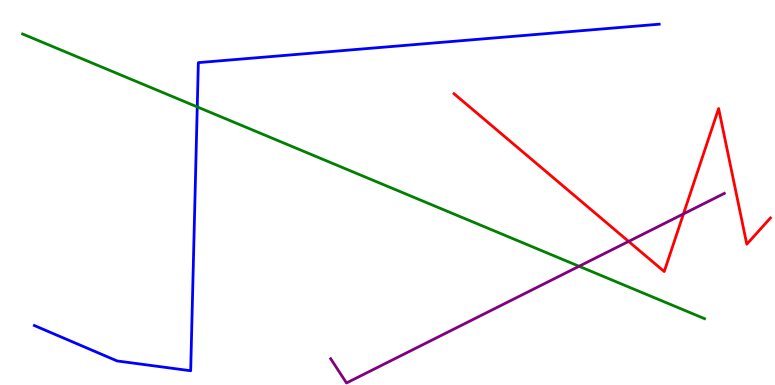[{'lines': ['blue', 'red'], 'intersections': []}, {'lines': ['green', 'red'], 'intersections': []}, {'lines': ['purple', 'red'], 'intersections': [{'x': 8.11, 'y': 3.73}, {'x': 8.82, 'y': 4.44}]}, {'lines': ['blue', 'green'], 'intersections': [{'x': 2.55, 'y': 7.22}]}, {'lines': ['blue', 'purple'], 'intersections': []}, {'lines': ['green', 'purple'], 'intersections': [{'x': 7.47, 'y': 3.08}]}]